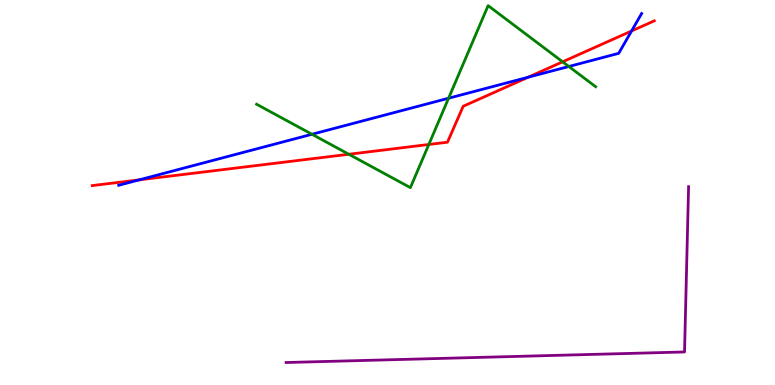[{'lines': ['blue', 'red'], 'intersections': [{'x': 1.8, 'y': 5.33}, {'x': 6.81, 'y': 7.99}, {'x': 8.15, 'y': 9.2}]}, {'lines': ['green', 'red'], 'intersections': [{'x': 4.5, 'y': 5.99}, {'x': 5.53, 'y': 6.25}, {'x': 7.26, 'y': 8.39}]}, {'lines': ['purple', 'red'], 'intersections': []}, {'lines': ['blue', 'green'], 'intersections': [{'x': 4.03, 'y': 6.51}, {'x': 5.79, 'y': 7.45}, {'x': 7.34, 'y': 8.27}]}, {'lines': ['blue', 'purple'], 'intersections': []}, {'lines': ['green', 'purple'], 'intersections': []}]